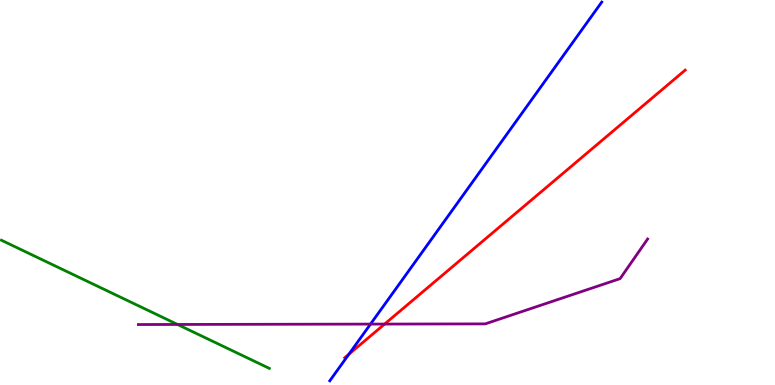[{'lines': ['blue', 'red'], 'intersections': [{'x': 4.5, 'y': 0.798}]}, {'lines': ['green', 'red'], 'intersections': []}, {'lines': ['purple', 'red'], 'intersections': [{'x': 4.96, 'y': 1.58}]}, {'lines': ['blue', 'green'], 'intersections': []}, {'lines': ['blue', 'purple'], 'intersections': [{'x': 4.78, 'y': 1.58}]}, {'lines': ['green', 'purple'], 'intersections': [{'x': 2.29, 'y': 1.57}]}]